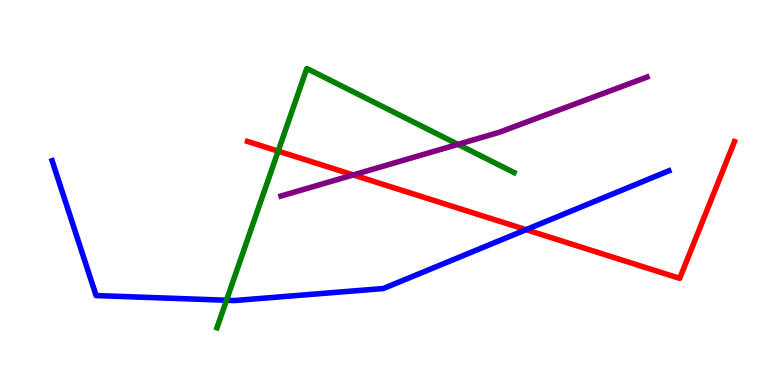[{'lines': ['blue', 'red'], 'intersections': [{'x': 6.79, 'y': 4.03}]}, {'lines': ['green', 'red'], 'intersections': [{'x': 3.59, 'y': 6.07}]}, {'lines': ['purple', 'red'], 'intersections': [{'x': 4.56, 'y': 5.46}]}, {'lines': ['blue', 'green'], 'intersections': [{'x': 2.92, 'y': 2.2}]}, {'lines': ['blue', 'purple'], 'intersections': []}, {'lines': ['green', 'purple'], 'intersections': [{'x': 5.91, 'y': 6.25}]}]